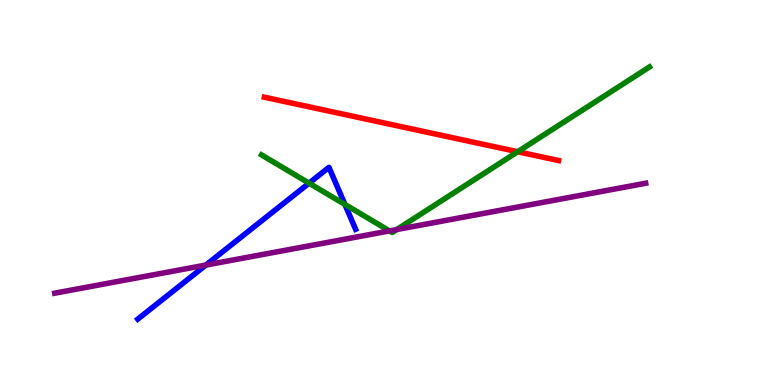[{'lines': ['blue', 'red'], 'intersections': []}, {'lines': ['green', 'red'], 'intersections': [{'x': 6.68, 'y': 6.06}]}, {'lines': ['purple', 'red'], 'intersections': []}, {'lines': ['blue', 'green'], 'intersections': [{'x': 3.99, 'y': 5.24}, {'x': 4.45, 'y': 4.69}]}, {'lines': ['blue', 'purple'], 'intersections': [{'x': 2.66, 'y': 3.12}]}, {'lines': ['green', 'purple'], 'intersections': [{'x': 5.03, 'y': 4.0}, {'x': 5.12, 'y': 4.04}]}]